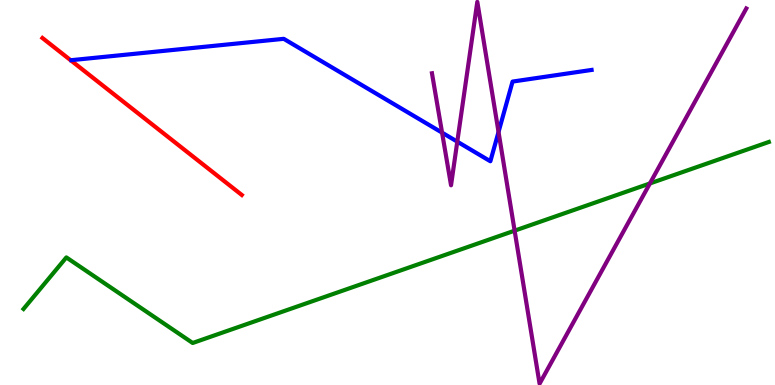[{'lines': ['blue', 'red'], 'intersections': []}, {'lines': ['green', 'red'], 'intersections': []}, {'lines': ['purple', 'red'], 'intersections': []}, {'lines': ['blue', 'green'], 'intersections': []}, {'lines': ['blue', 'purple'], 'intersections': [{'x': 5.7, 'y': 6.55}, {'x': 5.9, 'y': 6.32}, {'x': 6.43, 'y': 6.57}]}, {'lines': ['green', 'purple'], 'intersections': [{'x': 6.64, 'y': 4.01}, {'x': 8.39, 'y': 5.23}]}]